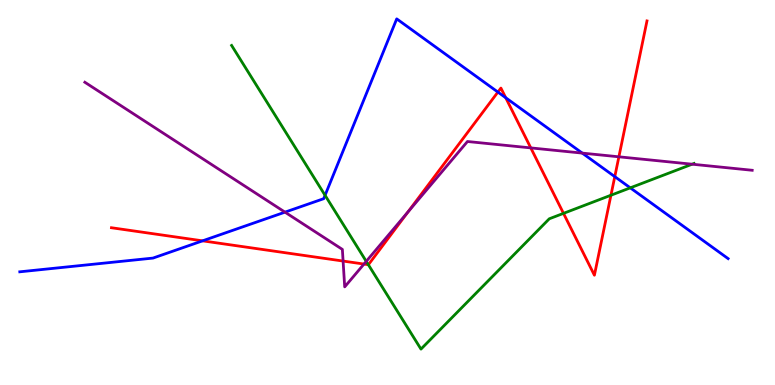[{'lines': ['blue', 'red'], 'intersections': [{'x': 2.61, 'y': 3.74}, {'x': 6.42, 'y': 7.61}, {'x': 6.53, 'y': 7.46}, {'x': 7.93, 'y': 5.41}]}, {'lines': ['green', 'red'], 'intersections': [{'x': 4.75, 'y': 3.13}, {'x': 7.27, 'y': 4.46}, {'x': 7.88, 'y': 4.93}]}, {'lines': ['purple', 'red'], 'intersections': [{'x': 4.43, 'y': 3.22}, {'x': 4.7, 'y': 3.14}, {'x': 5.26, 'y': 4.49}, {'x': 6.85, 'y': 6.16}, {'x': 7.99, 'y': 5.93}]}, {'lines': ['blue', 'green'], 'intersections': [{'x': 4.19, 'y': 4.93}, {'x': 8.13, 'y': 5.12}]}, {'lines': ['blue', 'purple'], 'intersections': [{'x': 3.68, 'y': 4.49}, {'x': 7.51, 'y': 6.02}]}, {'lines': ['green', 'purple'], 'intersections': [{'x': 4.73, 'y': 3.21}, {'x': 8.93, 'y': 5.73}]}]